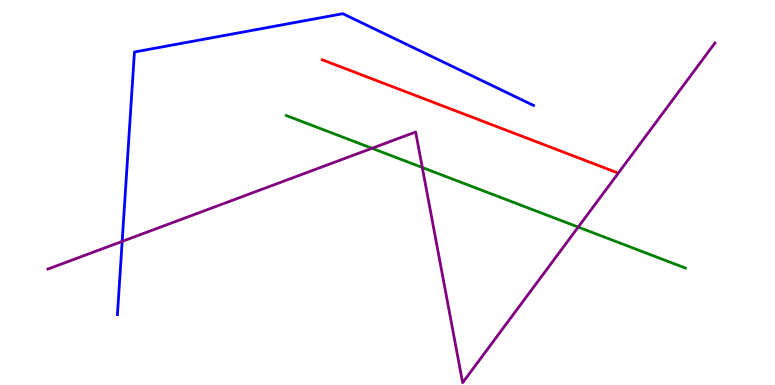[{'lines': ['blue', 'red'], 'intersections': []}, {'lines': ['green', 'red'], 'intersections': []}, {'lines': ['purple', 'red'], 'intersections': []}, {'lines': ['blue', 'green'], 'intersections': []}, {'lines': ['blue', 'purple'], 'intersections': [{'x': 1.58, 'y': 3.73}]}, {'lines': ['green', 'purple'], 'intersections': [{'x': 4.8, 'y': 6.15}, {'x': 5.45, 'y': 5.65}, {'x': 7.46, 'y': 4.1}]}]